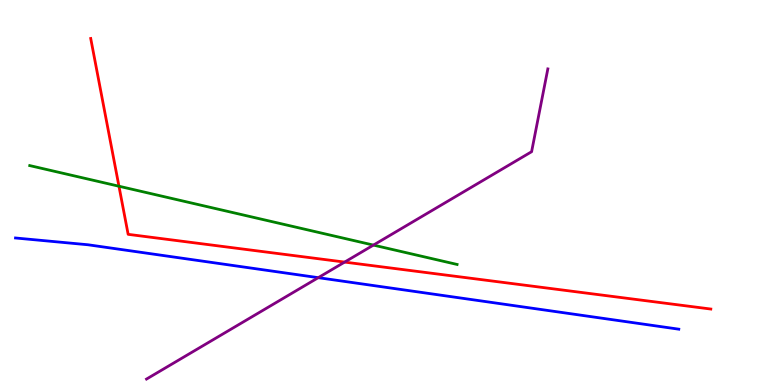[{'lines': ['blue', 'red'], 'intersections': []}, {'lines': ['green', 'red'], 'intersections': [{'x': 1.53, 'y': 5.16}]}, {'lines': ['purple', 'red'], 'intersections': [{'x': 4.45, 'y': 3.19}]}, {'lines': ['blue', 'green'], 'intersections': []}, {'lines': ['blue', 'purple'], 'intersections': [{'x': 4.11, 'y': 2.79}]}, {'lines': ['green', 'purple'], 'intersections': [{'x': 4.82, 'y': 3.63}]}]